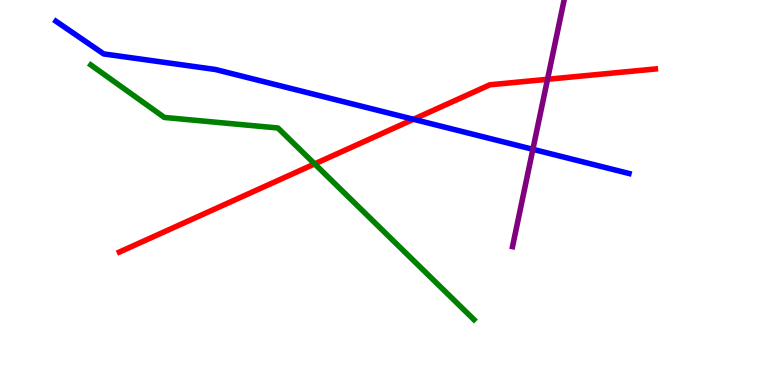[{'lines': ['blue', 'red'], 'intersections': [{'x': 5.34, 'y': 6.9}]}, {'lines': ['green', 'red'], 'intersections': [{'x': 4.06, 'y': 5.74}]}, {'lines': ['purple', 'red'], 'intersections': [{'x': 7.06, 'y': 7.94}]}, {'lines': ['blue', 'green'], 'intersections': []}, {'lines': ['blue', 'purple'], 'intersections': [{'x': 6.88, 'y': 6.12}]}, {'lines': ['green', 'purple'], 'intersections': []}]